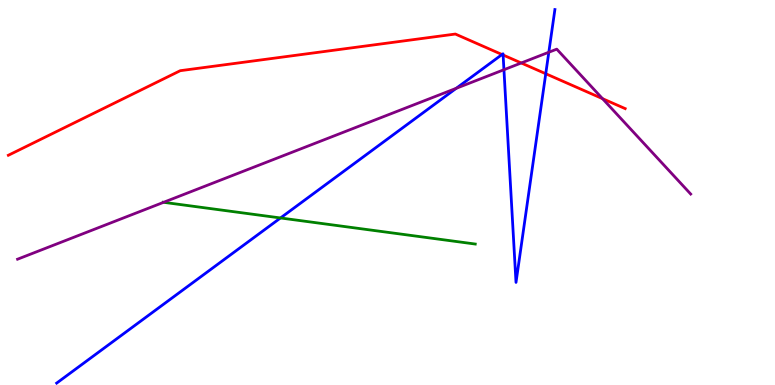[{'lines': ['blue', 'red'], 'intersections': [{'x': 6.48, 'y': 8.58}, {'x': 6.49, 'y': 8.57}, {'x': 7.04, 'y': 8.08}]}, {'lines': ['green', 'red'], 'intersections': []}, {'lines': ['purple', 'red'], 'intersections': [{'x': 6.73, 'y': 8.36}, {'x': 7.77, 'y': 7.44}]}, {'lines': ['blue', 'green'], 'intersections': [{'x': 3.62, 'y': 4.34}]}, {'lines': ['blue', 'purple'], 'intersections': [{'x': 5.89, 'y': 7.71}, {'x': 6.5, 'y': 8.19}, {'x': 7.08, 'y': 8.64}]}, {'lines': ['green', 'purple'], 'intersections': [{'x': 2.11, 'y': 4.75}]}]